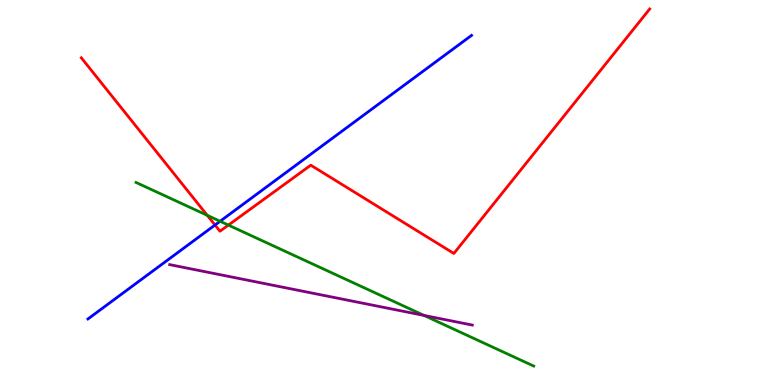[{'lines': ['blue', 'red'], 'intersections': [{'x': 2.77, 'y': 4.16}]}, {'lines': ['green', 'red'], 'intersections': [{'x': 2.67, 'y': 4.41}, {'x': 2.95, 'y': 4.15}]}, {'lines': ['purple', 'red'], 'intersections': []}, {'lines': ['blue', 'green'], 'intersections': [{'x': 2.84, 'y': 4.25}]}, {'lines': ['blue', 'purple'], 'intersections': []}, {'lines': ['green', 'purple'], 'intersections': [{'x': 5.47, 'y': 1.81}]}]